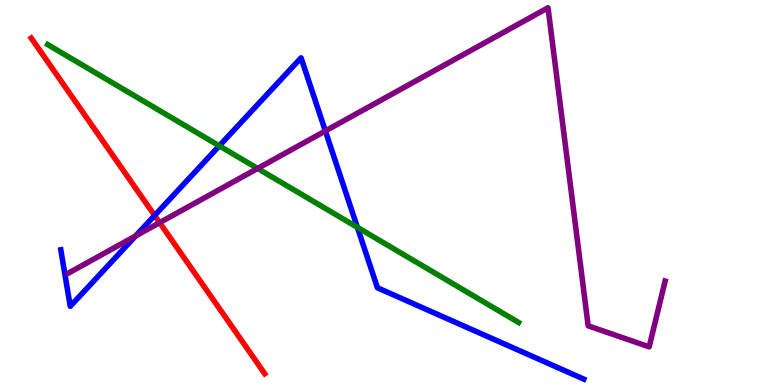[{'lines': ['blue', 'red'], 'intersections': [{'x': 2.0, 'y': 4.4}]}, {'lines': ['green', 'red'], 'intersections': []}, {'lines': ['purple', 'red'], 'intersections': [{'x': 2.06, 'y': 4.22}]}, {'lines': ['blue', 'green'], 'intersections': [{'x': 2.83, 'y': 6.21}, {'x': 4.61, 'y': 4.1}]}, {'lines': ['blue', 'purple'], 'intersections': [{'x': 1.75, 'y': 3.87}, {'x': 4.2, 'y': 6.6}]}, {'lines': ['green', 'purple'], 'intersections': [{'x': 3.32, 'y': 5.62}]}]